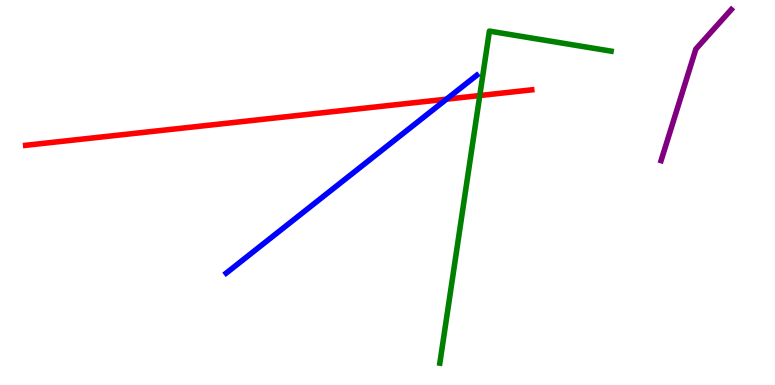[{'lines': ['blue', 'red'], 'intersections': [{'x': 5.76, 'y': 7.42}]}, {'lines': ['green', 'red'], 'intersections': [{'x': 6.19, 'y': 7.52}]}, {'lines': ['purple', 'red'], 'intersections': []}, {'lines': ['blue', 'green'], 'intersections': []}, {'lines': ['blue', 'purple'], 'intersections': []}, {'lines': ['green', 'purple'], 'intersections': []}]